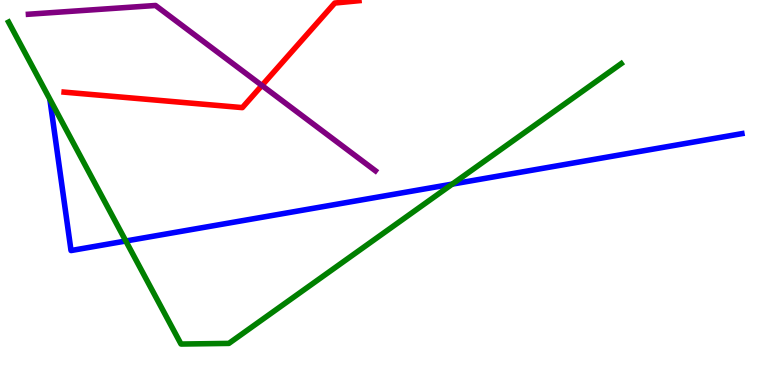[{'lines': ['blue', 'red'], 'intersections': []}, {'lines': ['green', 'red'], 'intersections': []}, {'lines': ['purple', 'red'], 'intersections': [{'x': 3.38, 'y': 7.78}]}, {'lines': ['blue', 'green'], 'intersections': [{'x': 1.62, 'y': 3.74}, {'x': 5.84, 'y': 5.22}]}, {'lines': ['blue', 'purple'], 'intersections': []}, {'lines': ['green', 'purple'], 'intersections': []}]